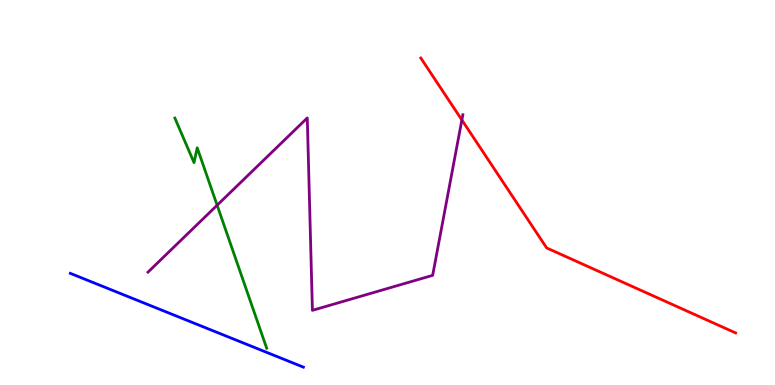[{'lines': ['blue', 'red'], 'intersections': []}, {'lines': ['green', 'red'], 'intersections': []}, {'lines': ['purple', 'red'], 'intersections': [{'x': 5.96, 'y': 6.88}]}, {'lines': ['blue', 'green'], 'intersections': []}, {'lines': ['blue', 'purple'], 'intersections': []}, {'lines': ['green', 'purple'], 'intersections': [{'x': 2.8, 'y': 4.67}]}]